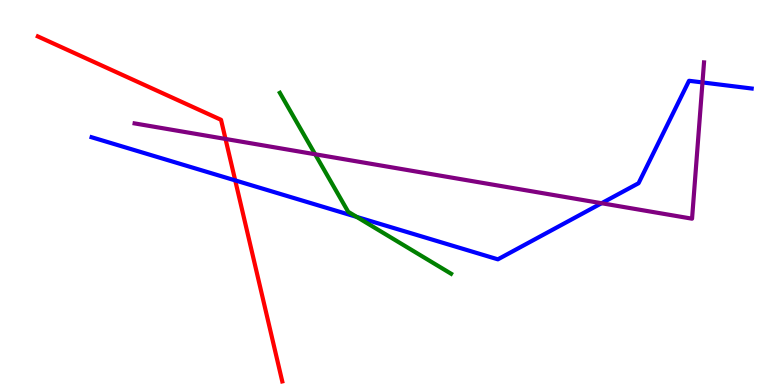[{'lines': ['blue', 'red'], 'intersections': [{'x': 3.03, 'y': 5.31}]}, {'lines': ['green', 'red'], 'intersections': []}, {'lines': ['purple', 'red'], 'intersections': [{'x': 2.91, 'y': 6.39}]}, {'lines': ['blue', 'green'], 'intersections': [{'x': 4.6, 'y': 4.37}]}, {'lines': ['blue', 'purple'], 'intersections': [{'x': 7.76, 'y': 4.72}, {'x': 9.06, 'y': 7.86}]}, {'lines': ['green', 'purple'], 'intersections': [{'x': 4.07, 'y': 5.99}]}]